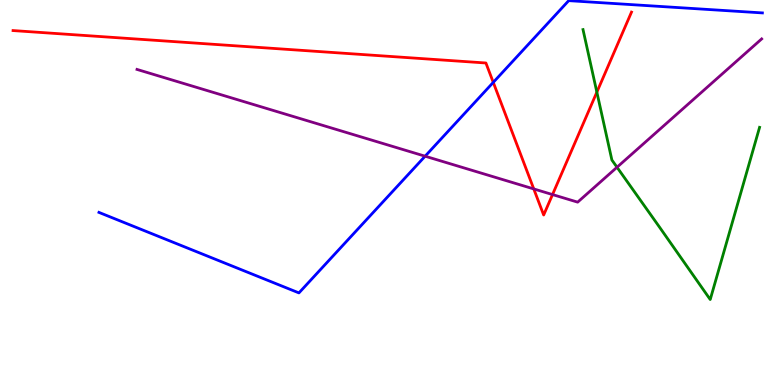[{'lines': ['blue', 'red'], 'intersections': [{'x': 6.36, 'y': 7.86}]}, {'lines': ['green', 'red'], 'intersections': [{'x': 7.7, 'y': 7.61}]}, {'lines': ['purple', 'red'], 'intersections': [{'x': 6.89, 'y': 5.09}, {'x': 7.13, 'y': 4.95}]}, {'lines': ['blue', 'green'], 'intersections': []}, {'lines': ['blue', 'purple'], 'intersections': [{'x': 5.49, 'y': 5.94}]}, {'lines': ['green', 'purple'], 'intersections': [{'x': 7.96, 'y': 5.66}]}]